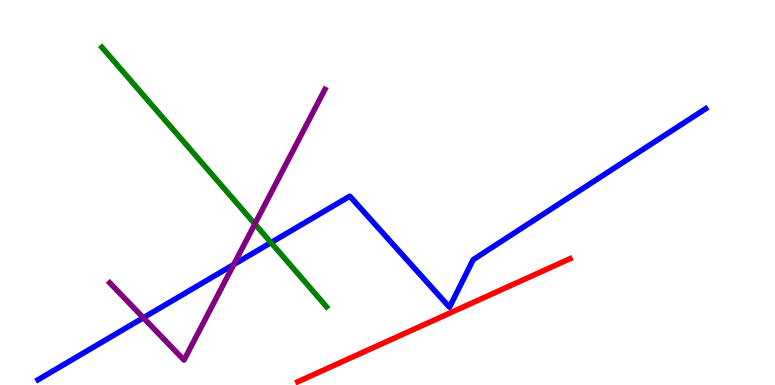[{'lines': ['blue', 'red'], 'intersections': []}, {'lines': ['green', 'red'], 'intersections': []}, {'lines': ['purple', 'red'], 'intersections': []}, {'lines': ['blue', 'green'], 'intersections': [{'x': 3.5, 'y': 3.7}]}, {'lines': ['blue', 'purple'], 'intersections': [{'x': 1.85, 'y': 1.75}, {'x': 3.02, 'y': 3.13}]}, {'lines': ['green', 'purple'], 'intersections': [{'x': 3.29, 'y': 4.18}]}]